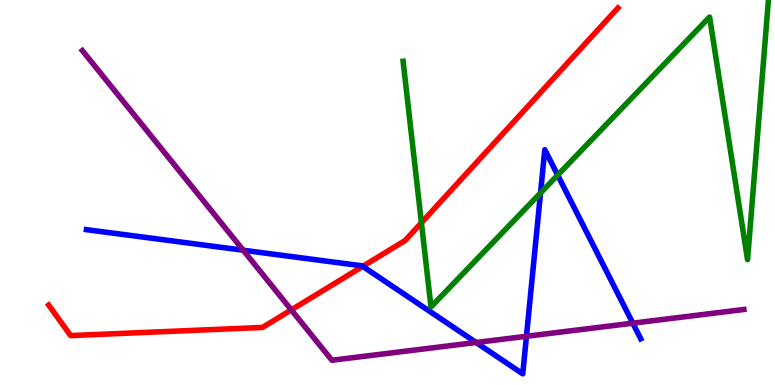[{'lines': ['blue', 'red'], 'intersections': [{'x': 4.68, 'y': 3.08}]}, {'lines': ['green', 'red'], 'intersections': [{'x': 5.44, 'y': 4.21}]}, {'lines': ['purple', 'red'], 'intersections': [{'x': 3.76, 'y': 1.95}]}, {'lines': ['blue', 'green'], 'intersections': [{'x': 6.97, 'y': 4.99}, {'x': 7.2, 'y': 5.45}]}, {'lines': ['blue', 'purple'], 'intersections': [{'x': 3.14, 'y': 3.5}, {'x': 6.14, 'y': 1.1}, {'x': 6.79, 'y': 1.27}, {'x': 8.17, 'y': 1.61}]}, {'lines': ['green', 'purple'], 'intersections': []}]